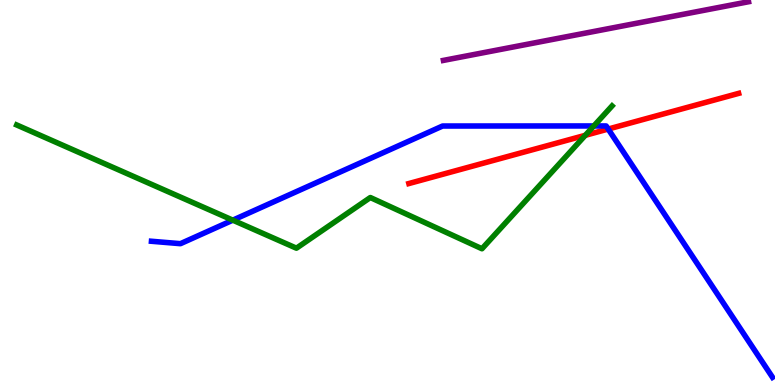[{'lines': ['blue', 'red'], 'intersections': [{'x': 7.85, 'y': 6.65}]}, {'lines': ['green', 'red'], 'intersections': [{'x': 7.55, 'y': 6.49}]}, {'lines': ['purple', 'red'], 'intersections': []}, {'lines': ['blue', 'green'], 'intersections': [{'x': 3.0, 'y': 4.28}, {'x': 7.66, 'y': 6.73}]}, {'lines': ['blue', 'purple'], 'intersections': []}, {'lines': ['green', 'purple'], 'intersections': []}]